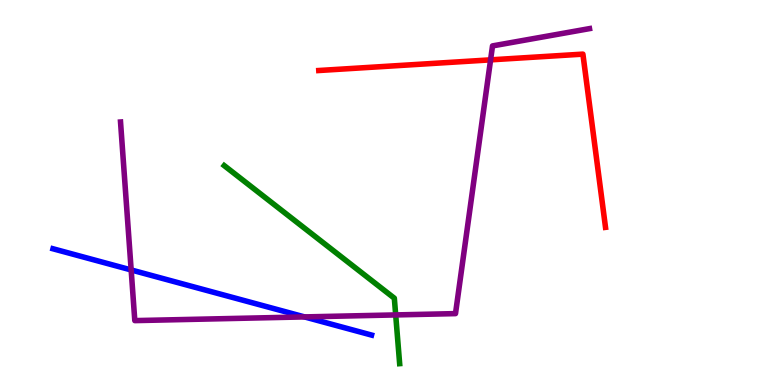[{'lines': ['blue', 'red'], 'intersections': []}, {'lines': ['green', 'red'], 'intersections': []}, {'lines': ['purple', 'red'], 'intersections': [{'x': 6.33, 'y': 8.45}]}, {'lines': ['blue', 'green'], 'intersections': []}, {'lines': ['blue', 'purple'], 'intersections': [{'x': 1.69, 'y': 2.99}, {'x': 3.93, 'y': 1.77}]}, {'lines': ['green', 'purple'], 'intersections': [{'x': 5.11, 'y': 1.82}]}]